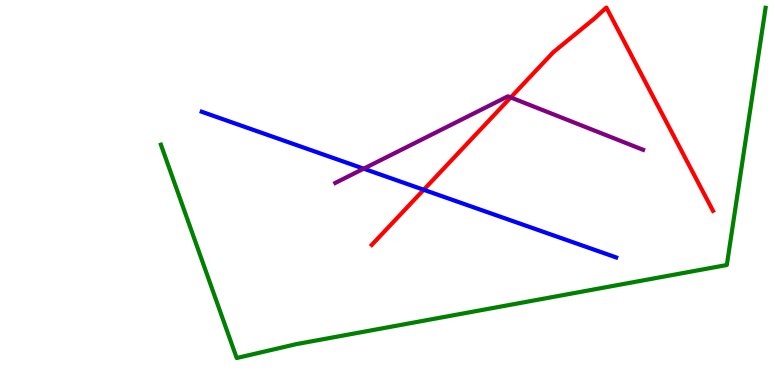[{'lines': ['blue', 'red'], 'intersections': [{'x': 5.47, 'y': 5.07}]}, {'lines': ['green', 'red'], 'intersections': []}, {'lines': ['purple', 'red'], 'intersections': [{'x': 6.59, 'y': 7.47}]}, {'lines': ['blue', 'green'], 'intersections': []}, {'lines': ['blue', 'purple'], 'intersections': [{'x': 4.69, 'y': 5.62}]}, {'lines': ['green', 'purple'], 'intersections': []}]